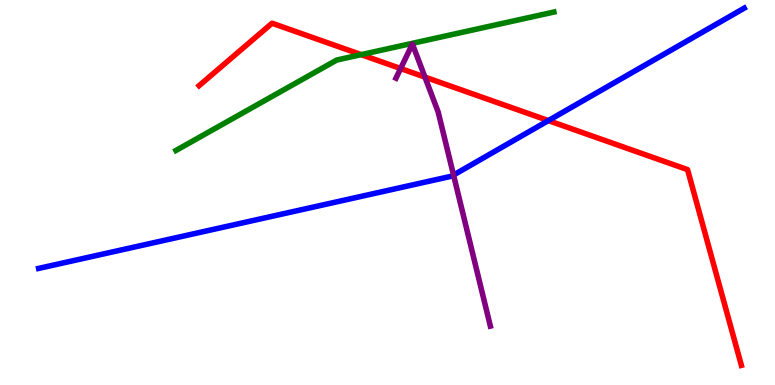[{'lines': ['blue', 'red'], 'intersections': [{'x': 7.08, 'y': 6.87}]}, {'lines': ['green', 'red'], 'intersections': [{'x': 4.66, 'y': 8.58}]}, {'lines': ['purple', 'red'], 'intersections': [{'x': 5.17, 'y': 8.22}, {'x': 5.48, 'y': 8.0}]}, {'lines': ['blue', 'green'], 'intersections': []}, {'lines': ['blue', 'purple'], 'intersections': [{'x': 5.85, 'y': 5.45}]}, {'lines': ['green', 'purple'], 'intersections': []}]